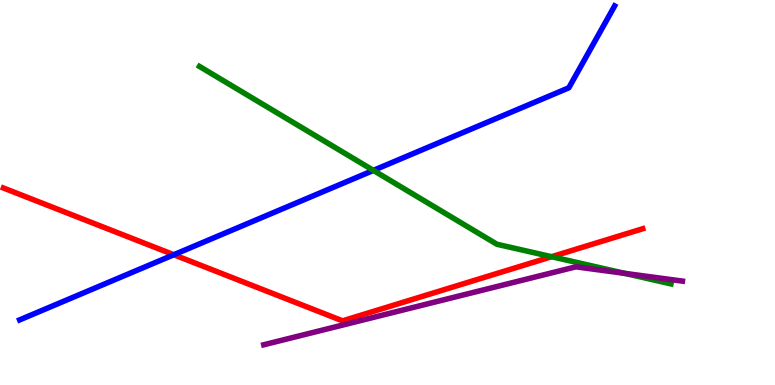[{'lines': ['blue', 'red'], 'intersections': [{'x': 2.24, 'y': 3.38}]}, {'lines': ['green', 'red'], 'intersections': [{'x': 7.12, 'y': 3.33}]}, {'lines': ['purple', 'red'], 'intersections': []}, {'lines': ['blue', 'green'], 'intersections': [{'x': 4.82, 'y': 5.57}]}, {'lines': ['blue', 'purple'], 'intersections': []}, {'lines': ['green', 'purple'], 'intersections': [{'x': 8.06, 'y': 2.9}]}]